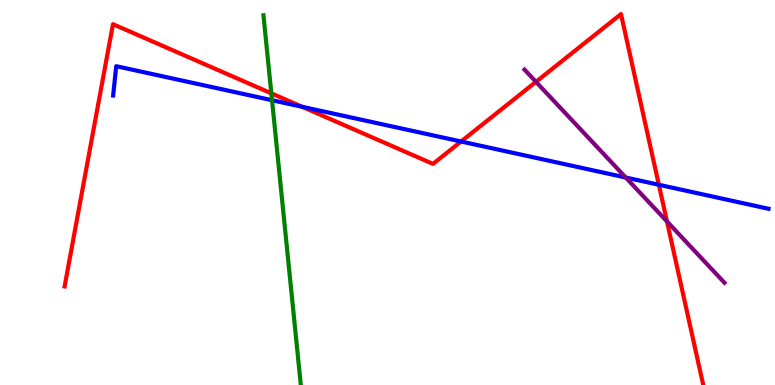[{'lines': ['blue', 'red'], 'intersections': [{'x': 3.9, 'y': 7.23}, {'x': 5.95, 'y': 6.32}, {'x': 8.5, 'y': 5.2}]}, {'lines': ['green', 'red'], 'intersections': [{'x': 3.5, 'y': 7.58}]}, {'lines': ['purple', 'red'], 'intersections': [{'x': 6.92, 'y': 7.87}, {'x': 8.61, 'y': 4.25}]}, {'lines': ['blue', 'green'], 'intersections': [{'x': 3.51, 'y': 7.4}]}, {'lines': ['blue', 'purple'], 'intersections': [{'x': 8.07, 'y': 5.39}]}, {'lines': ['green', 'purple'], 'intersections': []}]